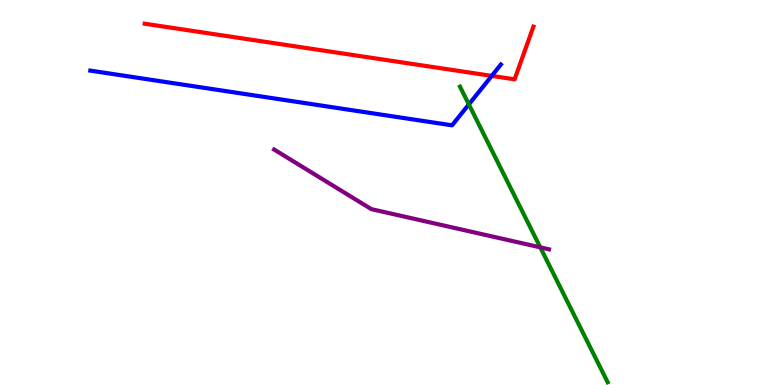[{'lines': ['blue', 'red'], 'intersections': [{'x': 6.35, 'y': 8.03}]}, {'lines': ['green', 'red'], 'intersections': []}, {'lines': ['purple', 'red'], 'intersections': []}, {'lines': ['blue', 'green'], 'intersections': [{'x': 6.05, 'y': 7.29}]}, {'lines': ['blue', 'purple'], 'intersections': []}, {'lines': ['green', 'purple'], 'intersections': [{'x': 6.97, 'y': 3.58}]}]